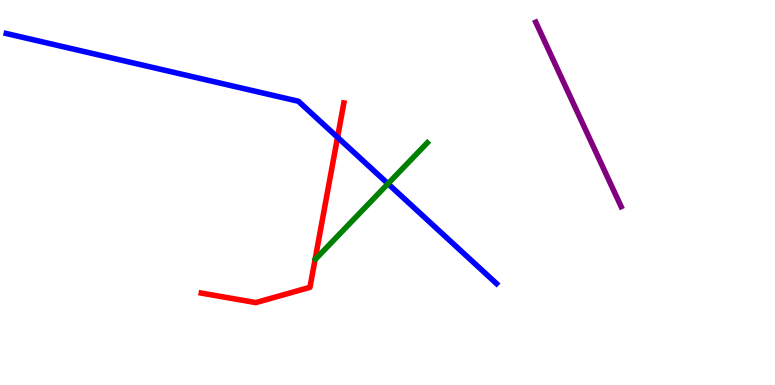[{'lines': ['blue', 'red'], 'intersections': [{'x': 4.36, 'y': 6.43}]}, {'lines': ['green', 'red'], 'intersections': []}, {'lines': ['purple', 'red'], 'intersections': []}, {'lines': ['blue', 'green'], 'intersections': [{'x': 5.01, 'y': 5.23}]}, {'lines': ['blue', 'purple'], 'intersections': []}, {'lines': ['green', 'purple'], 'intersections': []}]